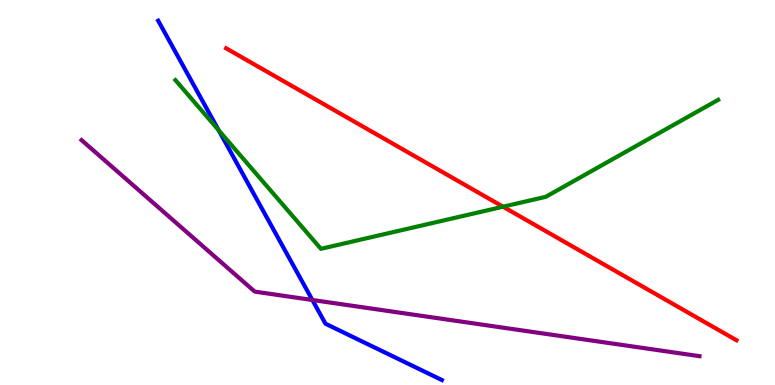[{'lines': ['blue', 'red'], 'intersections': []}, {'lines': ['green', 'red'], 'intersections': [{'x': 6.49, 'y': 4.63}]}, {'lines': ['purple', 'red'], 'intersections': []}, {'lines': ['blue', 'green'], 'intersections': [{'x': 2.82, 'y': 6.62}]}, {'lines': ['blue', 'purple'], 'intersections': [{'x': 4.03, 'y': 2.21}]}, {'lines': ['green', 'purple'], 'intersections': []}]